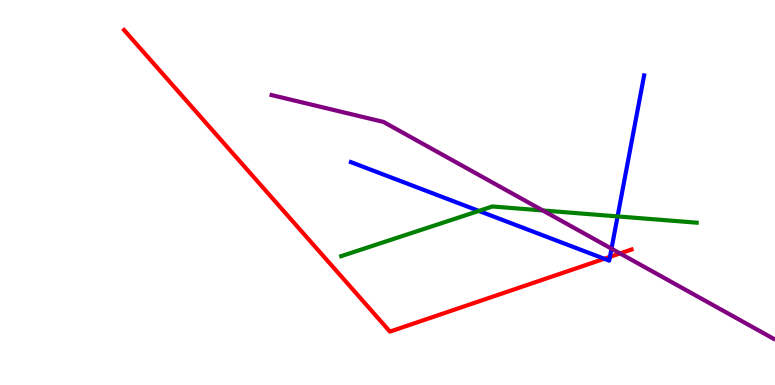[{'lines': ['blue', 'red'], 'intersections': [{'x': 7.8, 'y': 3.28}, {'x': 7.87, 'y': 3.33}]}, {'lines': ['green', 'red'], 'intersections': []}, {'lines': ['purple', 'red'], 'intersections': [{'x': 8.0, 'y': 3.42}]}, {'lines': ['blue', 'green'], 'intersections': [{'x': 6.18, 'y': 4.52}, {'x': 7.97, 'y': 4.38}]}, {'lines': ['blue', 'purple'], 'intersections': [{'x': 7.89, 'y': 3.54}]}, {'lines': ['green', 'purple'], 'intersections': [{'x': 7.0, 'y': 4.53}]}]